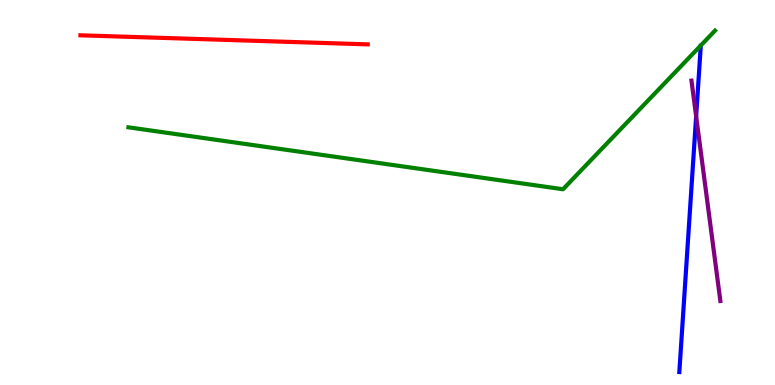[{'lines': ['blue', 'red'], 'intersections': []}, {'lines': ['green', 'red'], 'intersections': []}, {'lines': ['purple', 'red'], 'intersections': []}, {'lines': ['blue', 'green'], 'intersections': []}, {'lines': ['blue', 'purple'], 'intersections': [{'x': 8.98, 'y': 6.98}]}, {'lines': ['green', 'purple'], 'intersections': []}]